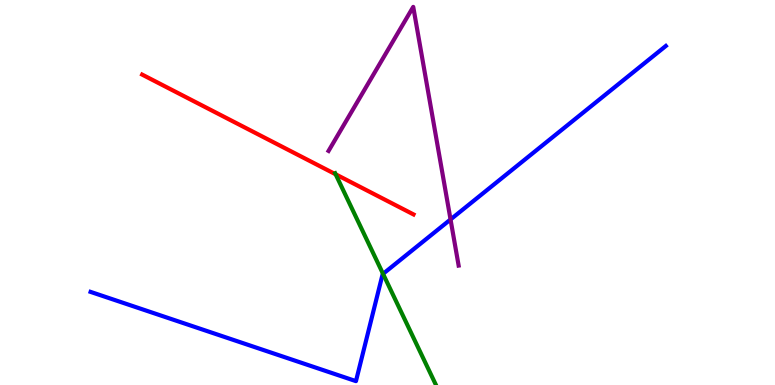[{'lines': ['blue', 'red'], 'intersections': []}, {'lines': ['green', 'red'], 'intersections': [{'x': 4.33, 'y': 5.47}]}, {'lines': ['purple', 'red'], 'intersections': []}, {'lines': ['blue', 'green'], 'intersections': [{'x': 4.94, 'y': 2.89}]}, {'lines': ['blue', 'purple'], 'intersections': [{'x': 5.81, 'y': 4.3}]}, {'lines': ['green', 'purple'], 'intersections': []}]